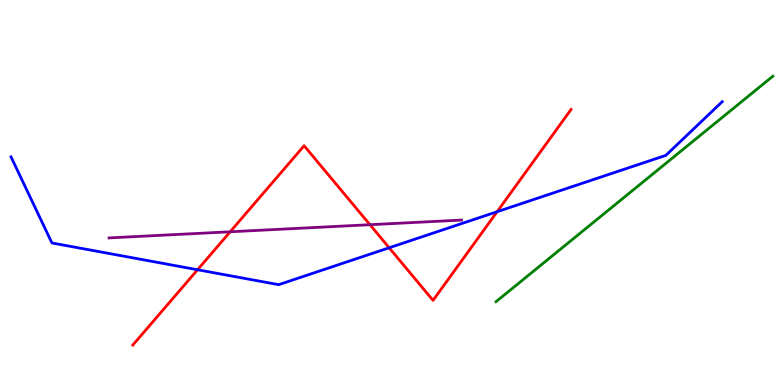[{'lines': ['blue', 'red'], 'intersections': [{'x': 2.55, 'y': 2.99}, {'x': 5.02, 'y': 3.56}, {'x': 6.41, 'y': 4.5}]}, {'lines': ['green', 'red'], 'intersections': []}, {'lines': ['purple', 'red'], 'intersections': [{'x': 2.97, 'y': 3.98}, {'x': 4.77, 'y': 4.16}]}, {'lines': ['blue', 'green'], 'intersections': []}, {'lines': ['blue', 'purple'], 'intersections': []}, {'lines': ['green', 'purple'], 'intersections': []}]